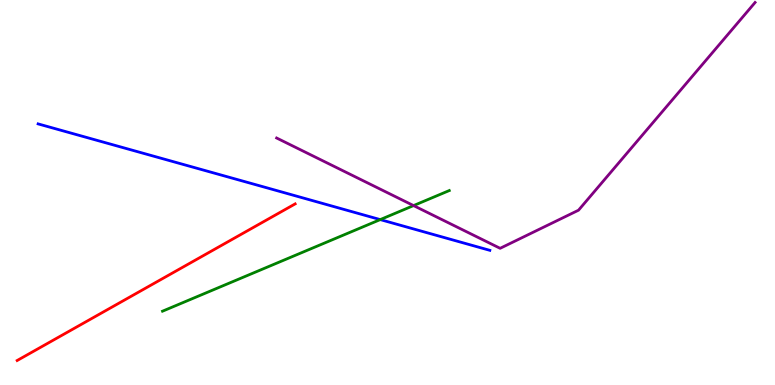[{'lines': ['blue', 'red'], 'intersections': []}, {'lines': ['green', 'red'], 'intersections': []}, {'lines': ['purple', 'red'], 'intersections': []}, {'lines': ['blue', 'green'], 'intersections': [{'x': 4.91, 'y': 4.3}]}, {'lines': ['blue', 'purple'], 'intersections': []}, {'lines': ['green', 'purple'], 'intersections': [{'x': 5.34, 'y': 4.66}]}]